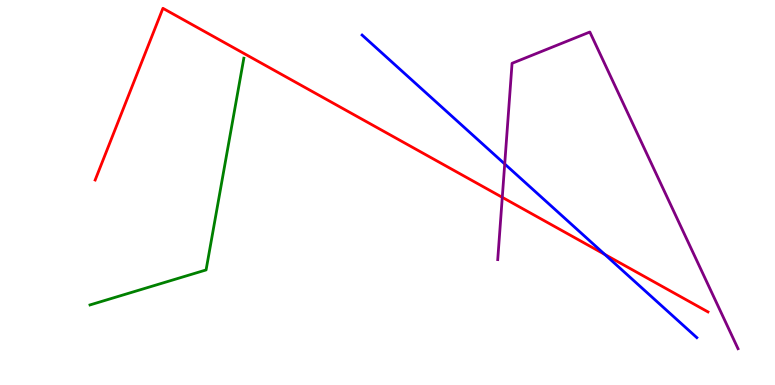[{'lines': ['blue', 'red'], 'intersections': [{'x': 7.8, 'y': 3.39}]}, {'lines': ['green', 'red'], 'intersections': []}, {'lines': ['purple', 'red'], 'intersections': [{'x': 6.48, 'y': 4.87}]}, {'lines': ['blue', 'green'], 'intersections': []}, {'lines': ['blue', 'purple'], 'intersections': [{'x': 6.51, 'y': 5.74}]}, {'lines': ['green', 'purple'], 'intersections': []}]